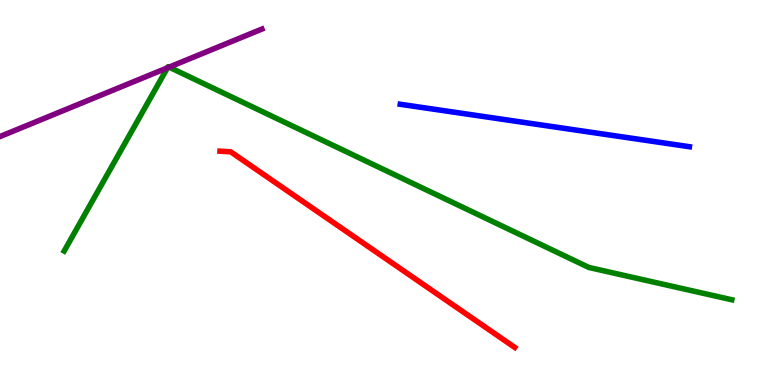[{'lines': ['blue', 'red'], 'intersections': []}, {'lines': ['green', 'red'], 'intersections': []}, {'lines': ['purple', 'red'], 'intersections': []}, {'lines': ['blue', 'green'], 'intersections': []}, {'lines': ['blue', 'purple'], 'intersections': []}, {'lines': ['green', 'purple'], 'intersections': [{'x': 2.16, 'y': 8.24}, {'x': 2.18, 'y': 8.26}]}]